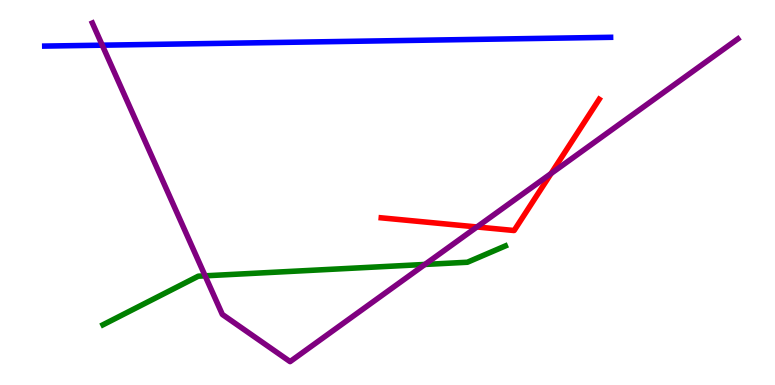[{'lines': ['blue', 'red'], 'intersections': []}, {'lines': ['green', 'red'], 'intersections': []}, {'lines': ['purple', 'red'], 'intersections': [{'x': 6.15, 'y': 4.1}, {'x': 7.11, 'y': 5.49}]}, {'lines': ['blue', 'green'], 'intersections': []}, {'lines': ['blue', 'purple'], 'intersections': [{'x': 1.32, 'y': 8.83}]}, {'lines': ['green', 'purple'], 'intersections': [{'x': 2.65, 'y': 2.84}, {'x': 5.48, 'y': 3.13}]}]